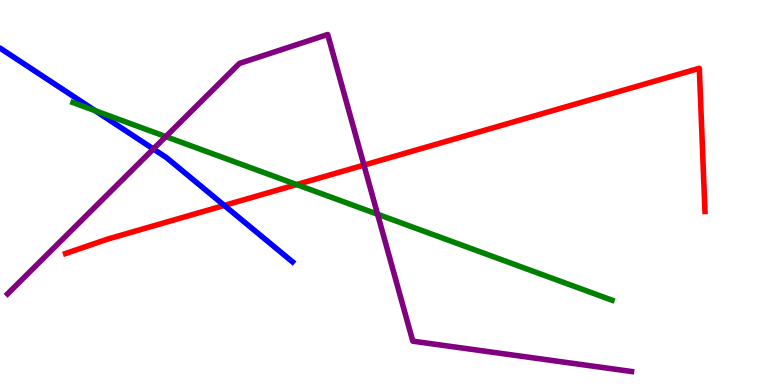[{'lines': ['blue', 'red'], 'intersections': [{'x': 2.89, 'y': 4.66}]}, {'lines': ['green', 'red'], 'intersections': [{'x': 3.83, 'y': 5.21}]}, {'lines': ['purple', 'red'], 'intersections': [{'x': 4.7, 'y': 5.71}]}, {'lines': ['blue', 'green'], 'intersections': [{'x': 1.23, 'y': 7.12}]}, {'lines': ['blue', 'purple'], 'intersections': [{'x': 1.98, 'y': 6.13}]}, {'lines': ['green', 'purple'], 'intersections': [{'x': 2.14, 'y': 6.45}, {'x': 4.87, 'y': 4.44}]}]